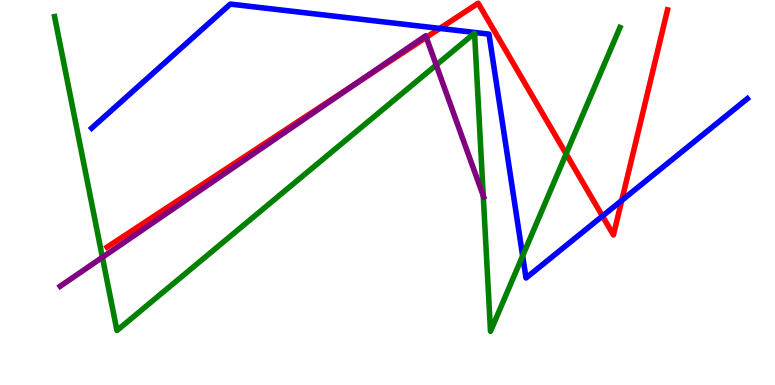[{'lines': ['blue', 'red'], 'intersections': [{'x': 5.68, 'y': 9.26}, {'x': 7.77, 'y': 4.39}, {'x': 8.02, 'y': 4.79}]}, {'lines': ['green', 'red'], 'intersections': [{'x': 7.3, 'y': 6.0}]}, {'lines': ['purple', 'red'], 'intersections': [{'x': 4.6, 'y': 7.84}, {'x': 5.5, 'y': 9.03}]}, {'lines': ['blue', 'green'], 'intersections': [{'x': 6.74, 'y': 3.35}]}, {'lines': ['blue', 'purple'], 'intersections': []}, {'lines': ['green', 'purple'], 'intersections': [{'x': 1.32, 'y': 3.32}, {'x': 5.63, 'y': 8.31}, {'x': 6.24, 'y': 4.92}]}]